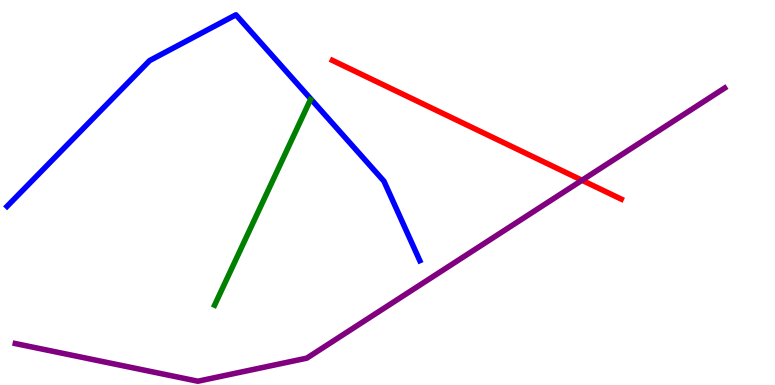[{'lines': ['blue', 'red'], 'intersections': []}, {'lines': ['green', 'red'], 'intersections': []}, {'lines': ['purple', 'red'], 'intersections': [{'x': 7.51, 'y': 5.32}]}, {'lines': ['blue', 'green'], 'intersections': []}, {'lines': ['blue', 'purple'], 'intersections': []}, {'lines': ['green', 'purple'], 'intersections': []}]